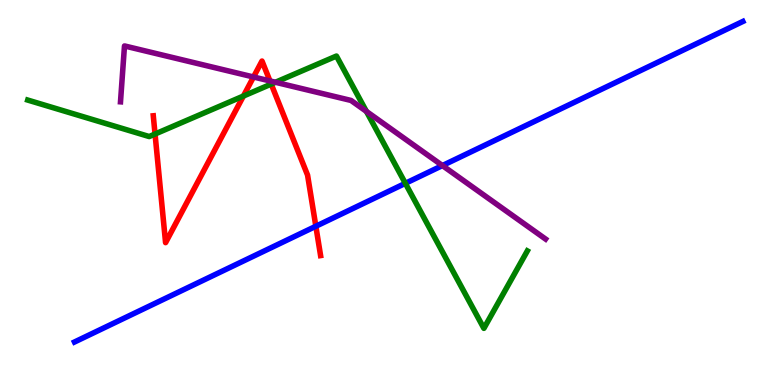[{'lines': ['blue', 'red'], 'intersections': [{'x': 4.08, 'y': 4.12}]}, {'lines': ['green', 'red'], 'intersections': [{'x': 2.0, 'y': 6.52}, {'x': 3.14, 'y': 7.51}, {'x': 3.5, 'y': 7.82}]}, {'lines': ['purple', 'red'], 'intersections': [{'x': 3.27, 'y': 8.0}, {'x': 3.48, 'y': 7.9}]}, {'lines': ['blue', 'green'], 'intersections': [{'x': 5.23, 'y': 5.24}]}, {'lines': ['blue', 'purple'], 'intersections': [{'x': 5.71, 'y': 5.7}]}, {'lines': ['green', 'purple'], 'intersections': [{'x': 3.55, 'y': 7.86}, {'x': 4.73, 'y': 7.11}]}]